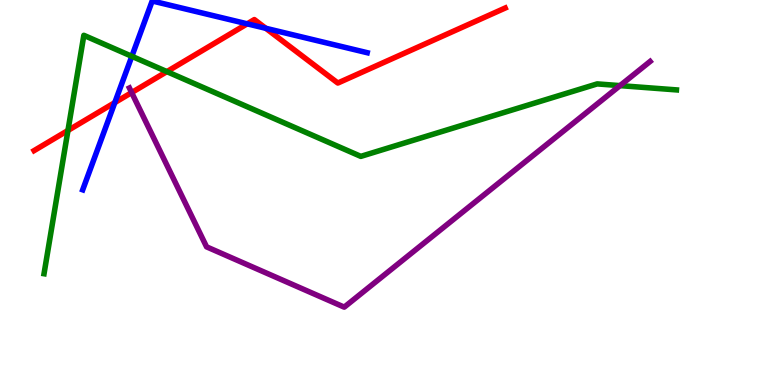[{'lines': ['blue', 'red'], 'intersections': [{'x': 1.48, 'y': 7.34}, {'x': 3.19, 'y': 9.38}, {'x': 3.43, 'y': 9.26}]}, {'lines': ['green', 'red'], 'intersections': [{'x': 0.877, 'y': 6.61}, {'x': 2.15, 'y': 8.14}]}, {'lines': ['purple', 'red'], 'intersections': [{'x': 1.7, 'y': 7.6}]}, {'lines': ['blue', 'green'], 'intersections': [{'x': 1.7, 'y': 8.54}]}, {'lines': ['blue', 'purple'], 'intersections': []}, {'lines': ['green', 'purple'], 'intersections': [{'x': 8.0, 'y': 7.78}]}]